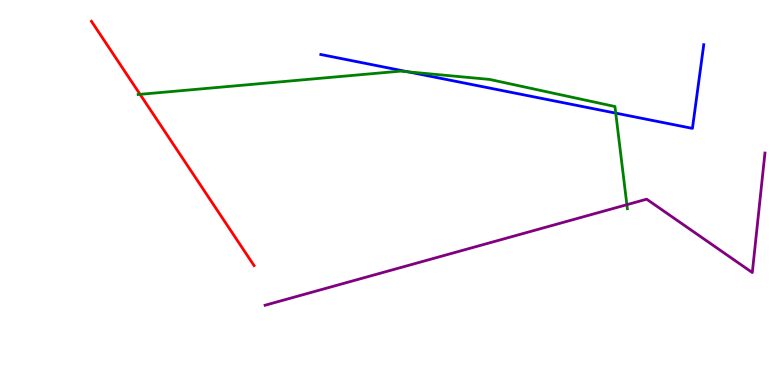[{'lines': ['blue', 'red'], 'intersections': []}, {'lines': ['green', 'red'], 'intersections': [{'x': 1.81, 'y': 7.55}]}, {'lines': ['purple', 'red'], 'intersections': []}, {'lines': ['blue', 'green'], 'intersections': [{'x': 5.27, 'y': 8.13}, {'x': 7.95, 'y': 7.06}]}, {'lines': ['blue', 'purple'], 'intersections': []}, {'lines': ['green', 'purple'], 'intersections': [{'x': 8.09, 'y': 4.68}]}]